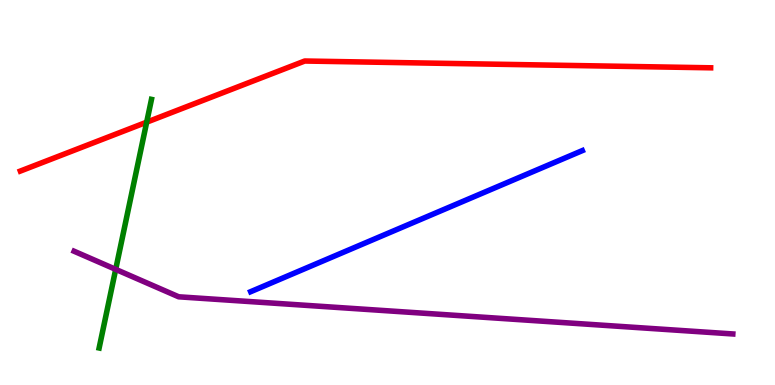[{'lines': ['blue', 'red'], 'intersections': []}, {'lines': ['green', 'red'], 'intersections': [{'x': 1.89, 'y': 6.83}]}, {'lines': ['purple', 'red'], 'intersections': []}, {'lines': ['blue', 'green'], 'intersections': []}, {'lines': ['blue', 'purple'], 'intersections': []}, {'lines': ['green', 'purple'], 'intersections': [{'x': 1.49, 'y': 3.0}]}]